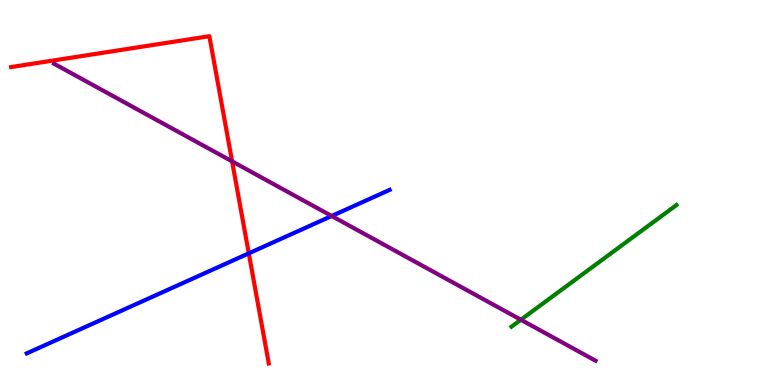[{'lines': ['blue', 'red'], 'intersections': [{'x': 3.21, 'y': 3.42}]}, {'lines': ['green', 'red'], 'intersections': []}, {'lines': ['purple', 'red'], 'intersections': [{'x': 2.99, 'y': 5.81}]}, {'lines': ['blue', 'green'], 'intersections': []}, {'lines': ['blue', 'purple'], 'intersections': [{'x': 4.28, 'y': 4.39}]}, {'lines': ['green', 'purple'], 'intersections': [{'x': 6.72, 'y': 1.69}]}]